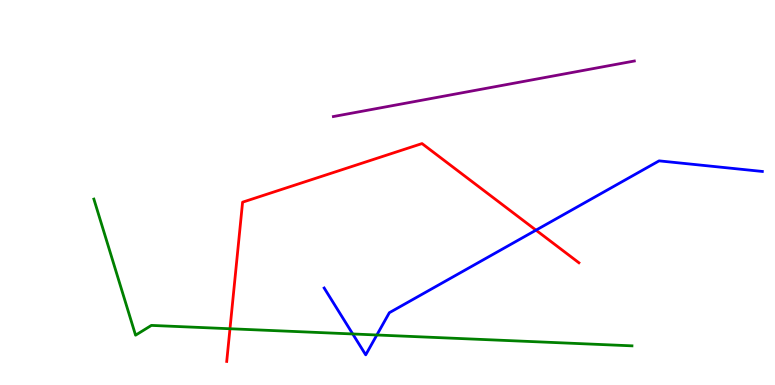[{'lines': ['blue', 'red'], 'intersections': [{'x': 6.92, 'y': 4.02}]}, {'lines': ['green', 'red'], 'intersections': [{'x': 2.97, 'y': 1.46}]}, {'lines': ['purple', 'red'], 'intersections': []}, {'lines': ['blue', 'green'], 'intersections': [{'x': 4.55, 'y': 1.33}, {'x': 4.86, 'y': 1.3}]}, {'lines': ['blue', 'purple'], 'intersections': []}, {'lines': ['green', 'purple'], 'intersections': []}]